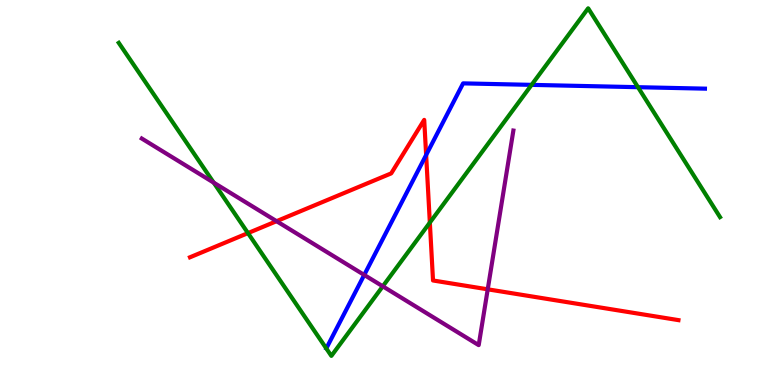[{'lines': ['blue', 'red'], 'intersections': [{'x': 5.5, 'y': 5.97}]}, {'lines': ['green', 'red'], 'intersections': [{'x': 3.2, 'y': 3.95}, {'x': 5.55, 'y': 4.22}]}, {'lines': ['purple', 'red'], 'intersections': [{'x': 3.57, 'y': 4.25}, {'x': 6.29, 'y': 2.49}]}, {'lines': ['blue', 'green'], 'intersections': [{'x': 6.86, 'y': 7.8}, {'x': 8.23, 'y': 7.74}]}, {'lines': ['blue', 'purple'], 'intersections': [{'x': 4.7, 'y': 2.86}]}, {'lines': ['green', 'purple'], 'intersections': [{'x': 2.76, 'y': 5.26}, {'x': 4.94, 'y': 2.56}]}]